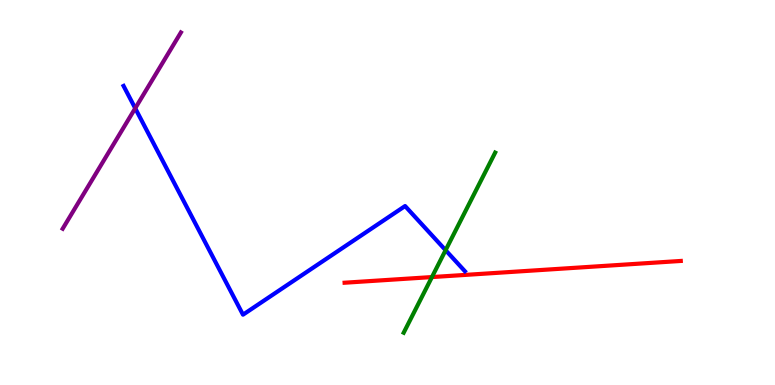[{'lines': ['blue', 'red'], 'intersections': []}, {'lines': ['green', 'red'], 'intersections': [{'x': 5.57, 'y': 2.8}]}, {'lines': ['purple', 'red'], 'intersections': []}, {'lines': ['blue', 'green'], 'intersections': [{'x': 5.75, 'y': 3.5}]}, {'lines': ['blue', 'purple'], 'intersections': [{'x': 1.74, 'y': 7.19}]}, {'lines': ['green', 'purple'], 'intersections': []}]